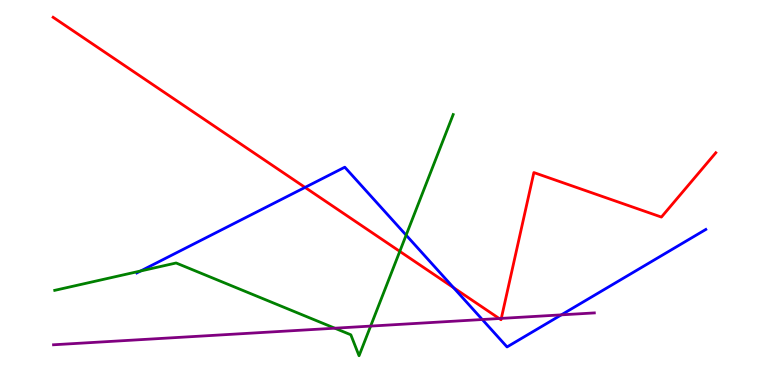[{'lines': ['blue', 'red'], 'intersections': [{'x': 3.94, 'y': 5.13}, {'x': 5.85, 'y': 2.53}]}, {'lines': ['green', 'red'], 'intersections': [{'x': 5.16, 'y': 3.47}]}, {'lines': ['purple', 'red'], 'intersections': [{'x': 6.44, 'y': 1.73}, {'x': 6.47, 'y': 1.73}]}, {'lines': ['blue', 'green'], 'intersections': [{'x': 1.81, 'y': 2.96}, {'x': 5.24, 'y': 3.89}]}, {'lines': ['blue', 'purple'], 'intersections': [{'x': 6.22, 'y': 1.7}, {'x': 7.24, 'y': 1.82}]}, {'lines': ['green', 'purple'], 'intersections': [{'x': 4.32, 'y': 1.48}, {'x': 4.78, 'y': 1.53}]}]